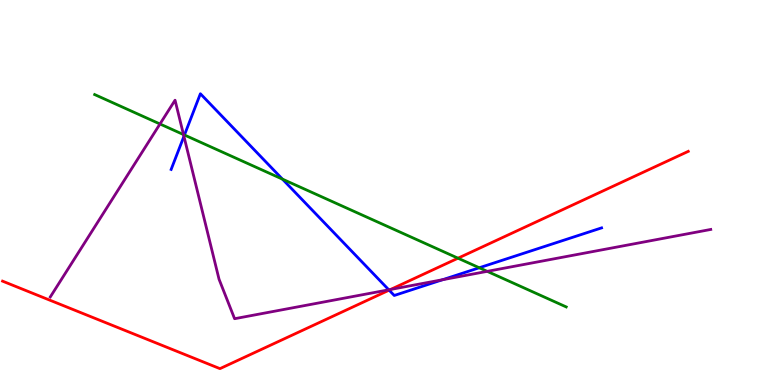[{'lines': ['blue', 'red'], 'intersections': [{'x': 5.02, 'y': 2.46}]}, {'lines': ['green', 'red'], 'intersections': [{'x': 5.91, 'y': 3.29}]}, {'lines': ['purple', 'red'], 'intersections': [{'x': 5.04, 'y': 2.48}]}, {'lines': ['blue', 'green'], 'intersections': [{'x': 2.38, 'y': 6.49}, {'x': 3.64, 'y': 5.35}, {'x': 6.18, 'y': 3.05}]}, {'lines': ['blue', 'purple'], 'intersections': [{'x': 2.37, 'y': 6.46}, {'x': 5.02, 'y': 2.47}, {'x': 5.71, 'y': 2.73}]}, {'lines': ['green', 'purple'], 'intersections': [{'x': 2.06, 'y': 6.78}, {'x': 2.37, 'y': 6.5}, {'x': 6.29, 'y': 2.95}]}]